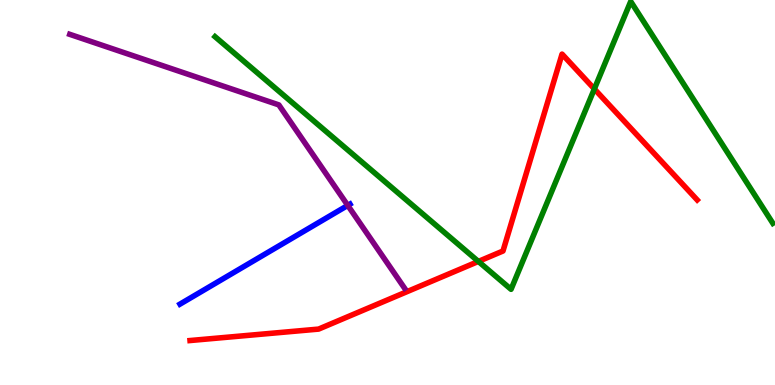[{'lines': ['blue', 'red'], 'intersections': []}, {'lines': ['green', 'red'], 'intersections': [{'x': 6.17, 'y': 3.21}, {'x': 7.67, 'y': 7.69}]}, {'lines': ['purple', 'red'], 'intersections': []}, {'lines': ['blue', 'green'], 'intersections': []}, {'lines': ['blue', 'purple'], 'intersections': [{'x': 4.49, 'y': 4.66}]}, {'lines': ['green', 'purple'], 'intersections': []}]